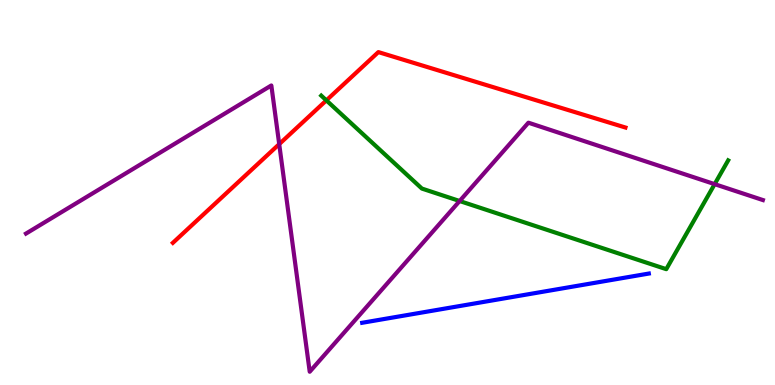[{'lines': ['blue', 'red'], 'intersections': []}, {'lines': ['green', 'red'], 'intersections': [{'x': 4.21, 'y': 7.39}]}, {'lines': ['purple', 'red'], 'intersections': [{'x': 3.6, 'y': 6.26}]}, {'lines': ['blue', 'green'], 'intersections': []}, {'lines': ['blue', 'purple'], 'intersections': []}, {'lines': ['green', 'purple'], 'intersections': [{'x': 5.93, 'y': 4.78}, {'x': 9.22, 'y': 5.22}]}]